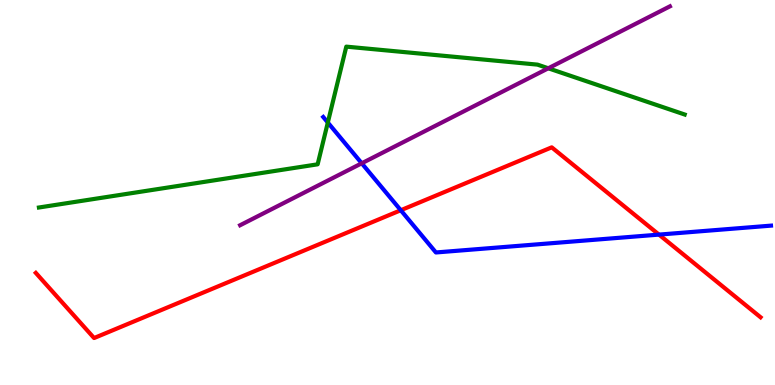[{'lines': ['blue', 'red'], 'intersections': [{'x': 5.17, 'y': 4.54}, {'x': 8.5, 'y': 3.91}]}, {'lines': ['green', 'red'], 'intersections': []}, {'lines': ['purple', 'red'], 'intersections': []}, {'lines': ['blue', 'green'], 'intersections': [{'x': 4.23, 'y': 6.82}]}, {'lines': ['blue', 'purple'], 'intersections': [{'x': 4.67, 'y': 5.76}]}, {'lines': ['green', 'purple'], 'intersections': [{'x': 7.07, 'y': 8.23}]}]